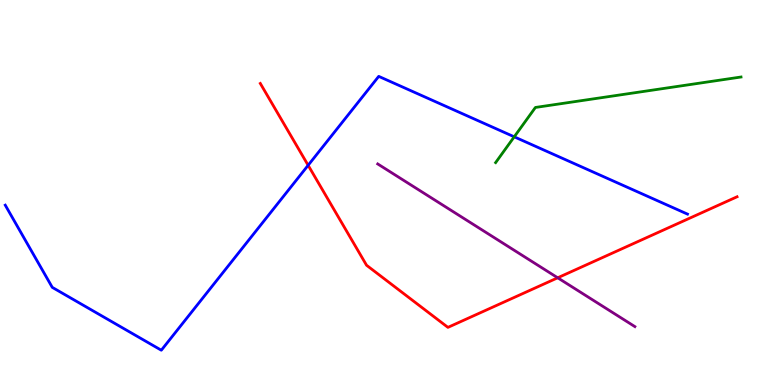[{'lines': ['blue', 'red'], 'intersections': [{'x': 3.98, 'y': 5.71}]}, {'lines': ['green', 'red'], 'intersections': []}, {'lines': ['purple', 'red'], 'intersections': [{'x': 7.2, 'y': 2.78}]}, {'lines': ['blue', 'green'], 'intersections': [{'x': 6.64, 'y': 6.45}]}, {'lines': ['blue', 'purple'], 'intersections': []}, {'lines': ['green', 'purple'], 'intersections': []}]